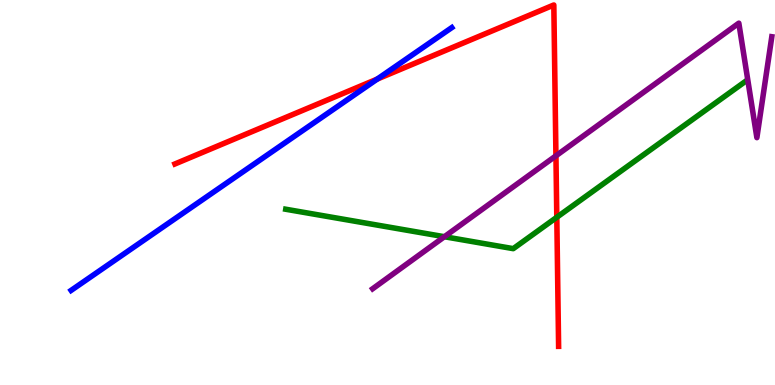[{'lines': ['blue', 'red'], 'intersections': [{'x': 4.87, 'y': 7.95}]}, {'lines': ['green', 'red'], 'intersections': [{'x': 7.18, 'y': 4.36}]}, {'lines': ['purple', 'red'], 'intersections': [{'x': 7.17, 'y': 5.95}]}, {'lines': ['blue', 'green'], 'intersections': []}, {'lines': ['blue', 'purple'], 'intersections': []}, {'lines': ['green', 'purple'], 'intersections': [{'x': 5.73, 'y': 3.85}]}]